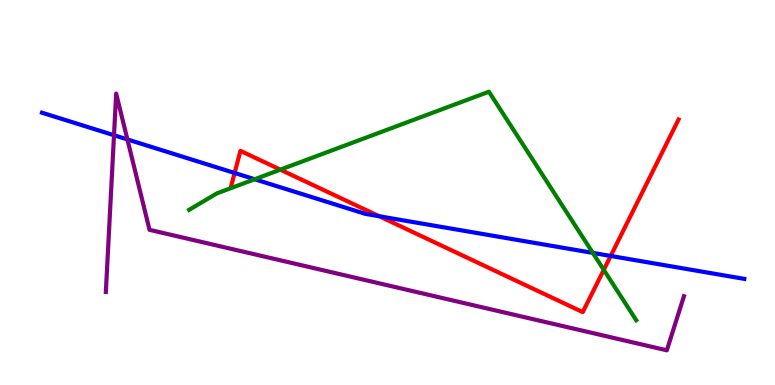[{'lines': ['blue', 'red'], 'intersections': [{'x': 3.03, 'y': 5.51}, {'x': 4.89, 'y': 4.38}, {'x': 7.88, 'y': 3.35}]}, {'lines': ['green', 'red'], 'intersections': [{'x': 3.62, 'y': 5.59}, {'x': 7.79, 'y': 2.99}]}, {'lines': ['purple', 'red'], 'intersections': []}, {'lines': ['blue', 'green'], 'intersections': [{'x': 3.29, 'y': 5.34}, {'x': 7.65, 'y': 3.43}]}, {'lines': ['blue', 'purple'], 'intersections': [{'x': 1.47, 'y': 6.49}, {'x': 1.64, 'y': 6.38}]}, {'lines': ['green', 'purple'], 'intersections': []}]